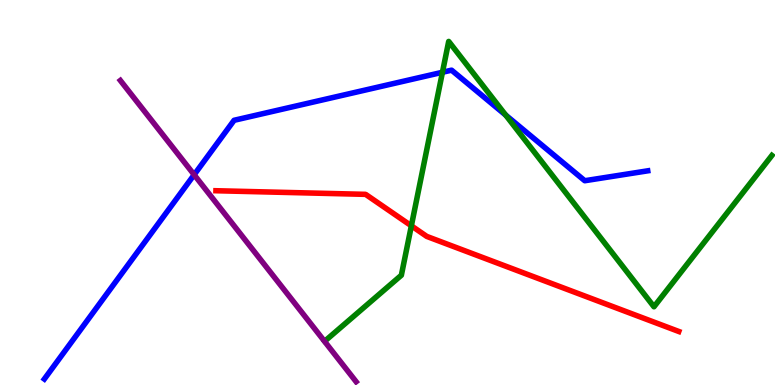[{'lines': ['blue', 'red'], 'intersections': []}, {'lines': ['green', 'red'], 'intersections': [{'x': 5.31, 'y': 4.13}]}, {'lines': ['purple', 'red'], 'intersections': []}, {'lines': ['blue', 'green'], 'intersections': [{'x': 5.71, 'y': 8.12}, {'x': 6.53, 'y': 7.01}]}, {'lines': ['blue', 'purple'], 'intersections': [{'x': 2.51, 'y': 5.46}]}, {'lines': ['green', 'purple'], 'intersections': []}]